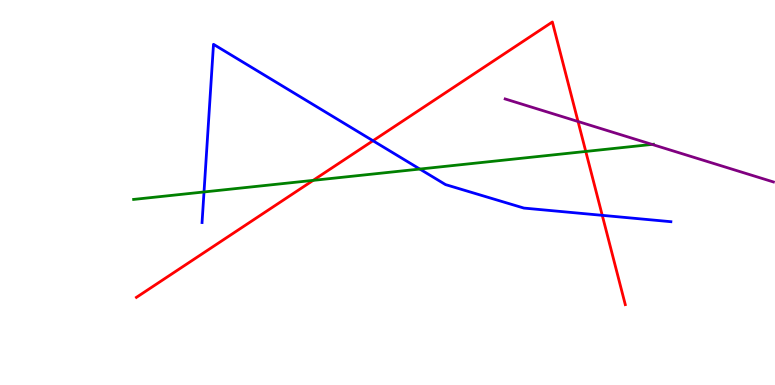[{'lines': ['blue', 'red'], 'intersections': [{'x': 4.81, 'y': 6.34}, {'x': 7.77, 'y': 4.41}]}, {'lines': ['green', 'red'], 'intersections': [{'x': 4.04, 'y': 5.31}, {'x': 7.56, 'y': 6.07}]}, {'lines': ['purple', 'red'], 'intersections': [{'x': 7.46, 'y': 6.84}]}, {'lines': ['blue', 'green'], 'intersections': [{'x': 2.63, 'y': 5.01}, {'x': 5.42, 'y': 5.61}]}, {'lines': ['blue', 'purple'], 'intersections': []}, {'lines': ['green', 'purple'], 'intersections': [{'x': 8.41, 'y': 6.25}]}]